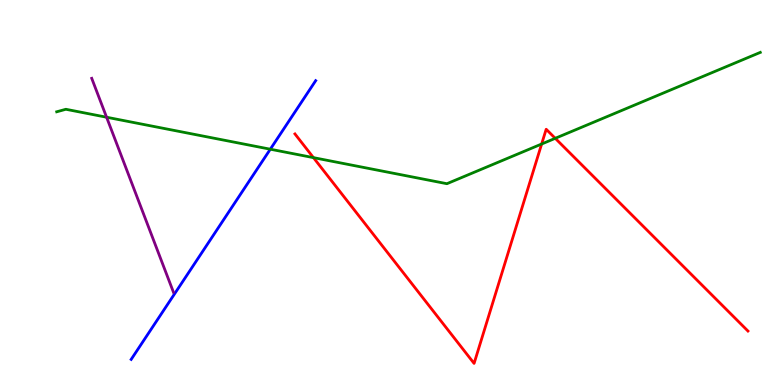[{'lines': ['blue', 'red'], 'intersections': []}, {'lines': ['green', 'red'], 'intersections': [{'x': 4.04, 'y': 5.91}, {'x': 6.99, 'y': 6.26}, {'x': 7.16, 'y': 6.41}]}, {'lines': ['purple', 'red'], 'intersections': []}, {'lines': ['blue', 'green'], 'intersections': [{'x': 3.49, 'y': 6.12}]}, {'lines': ['blue', 'purple'], 'intersections': []}, {'lines': ['green', 'purple'], 'intersections': [{'x': 1.38, 'y': 6.96}]}]